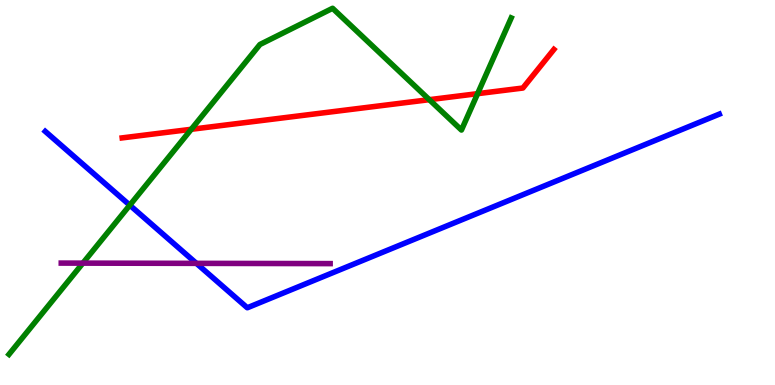[{'lines': ['blue', 'red'], 'intersections': []}, {'lines': ['green', 'red'], 'intersections': [{'x': 2.47, 'y': 6.64}, {'x': 5.54, 'y': 7.41}, {'x': 6.16, 'y': 7.57}]}, {'lines': ['purple', 'red'], 'intersections': []}, {'lines': ['blue', 'green'], 'intersections': [{'x': 1.67, 'y': 4.67}]}, {'lines': ['blue', 'purple'], 'intersections': [{'x': 2.53, 'y': 3.16}]}, {'lines': ['green', 'purple'], 'intersections': [{'x': 1.07, 'y': 3.17}]}]